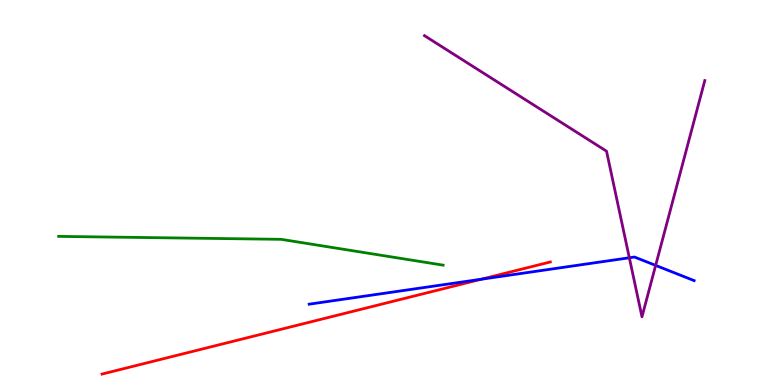[{'lines': ['blue', 'red'], 'intersections': [{'x': 6.21, 'y': 2.75}]}, {'lines': ['green', 'red'], 'intersections': []}, {'lines': ['purple', 'red'], 'intersections': []}, {'lines': ['blue', 'green'], 'intersections': []}, {'lines': ['blue', 'purple'], 'intersections': [{'x': 8.12, 'y': 3.3}, {'x': 8.46, 'y': 3.11}]}, {'lines': ['green', 'purple'], 'intersections': []}]